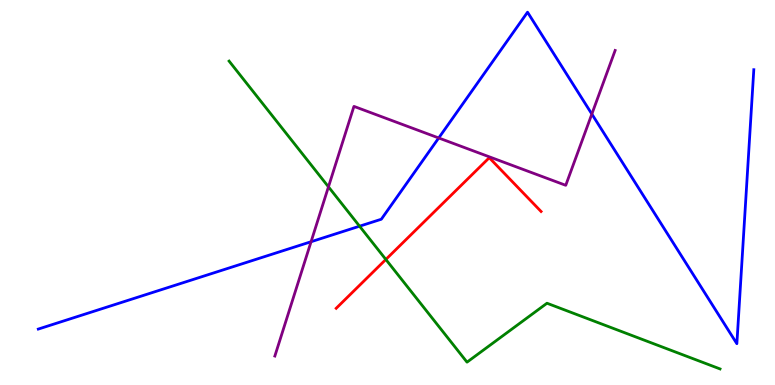[{'lines': ['blue', 'red'], 'intersections': []}, {'lines': ['green', 'red'], 'intersections': [{'x': 4.98, 'y': 3.26}]}, {'lines': ['purple', 'red'], 'intersections': []}, {'lines': ['blue', 'green'], 'intersections': [{'x': 4.64, 'y': 4.12}]}, {'lines': ['blue', 'purple'], 'intersections': [{'x': 4.01, 'y': 3.72}, {'x': 5.66, 'y': 6.42}, {'x': 7.64, 'y': 7.04}]}, {'lines': ['green', 'purple'], 'intersections': [{'x': 4.24, 'y': 5.15}]}]